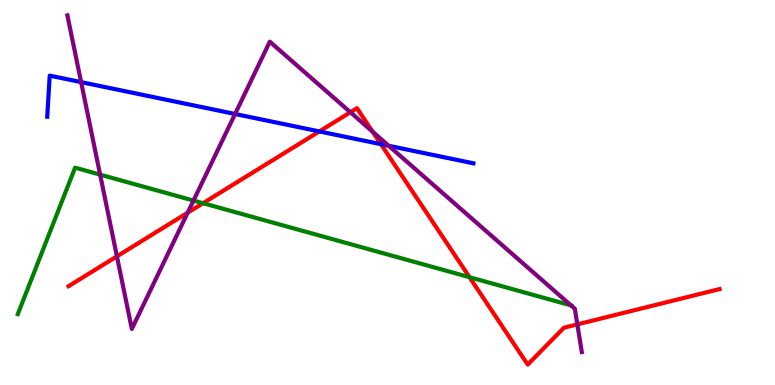[{'lines': ['blue', 'red'], 'intersections': [{'x': 4.12, 'y': 6.59}, {'x': 4.92, 'y': 6.26}]}, {'lines': ['green', 'red'], 'intersections': [{'x': 2.62, 'y': 4.72}, {'x': 6.06, 'y': 2.8}]}, {'lines': ['purple', 'red'], 'intersections': [{'x': 1.51, 'y': 3.34}, {'x': 2.42, 'y': 4.48}, {'x': 4.52, 'y': 7.08}, {'x': 4.81, 'y': 6.58}, {'x': 7.45, 'y': 1.57}]}, {'lines': ['blue', 'green'], 'intersections': []}, {'lines': ['blue', 'purple'], 'intersections': [{'x': 1.05, 'y': 7.87}, {'x': 3.03, 'y': 7.04}, {'x': 5.02, 'y': 6.21}]}, {'lines': ['green', 'purple'], 'intersections': [{'x': 1.29, 'y': 5.46}, {'x': 2.5, 'y': 4.79}, {'x': 7.37, 'y': 2.07}]}]